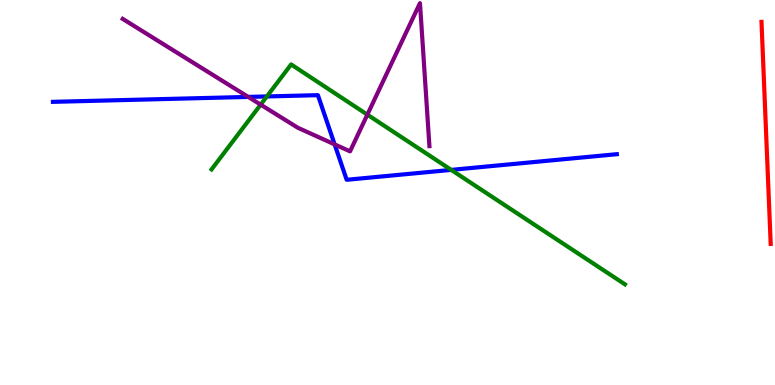[{'lines': ['blue', 'red'], 'intersections': []}, {'lines': ['green', 'red'], 'intersections': []}, {'lines': ['purple', 'red'], 'intersections': []}, {'lines': ['blue', 'green'], 'intersections': [{'x': 3.44, 'y': 7.49}, {'x': 5.82, 'y': 5.59}]}, {'lines': ['blue', 'purple'], 'intersections': [{'x': 3.2, 'y': 7.48}, {'x': 4.32, 'y': 6.25}]}, {'lines': ['green', 'purple'], 'intersections': [{'x': 3.36, 'y': 7.28}, {'x': 4.74, 'y': 7.02}]}]